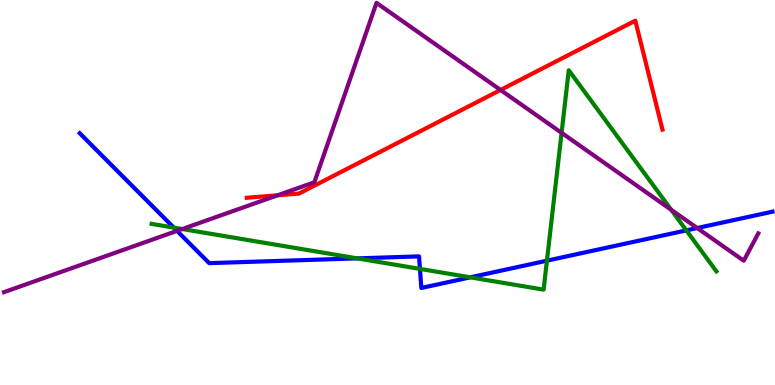[{'lines': ['blue', 'red'], 'intersections': []}, {'lines': ['green', 'red'], 'intersections': []}, {'lines': ['purple', 'red'], 'intersections': [{'x': 3.58, 'y': 4.93}, {'x': 6.46, 'y': 7.66}]}, {'lines': ['blue', 'green'], 'intersections': [{'x': 2.24, 'y': 4.09}, {'x': 4.61, 'y': 3.29}, {'x': 5.42, 'y': 3.02}, {'x': 6.07, 'y': 2.8}, {'x': 7.06, 'y': 3.23}, {'x': 8.86, 'y': 4.02}]}, {'lines': ['blue', 'purple'], 'intersections': [{'x': 2.28, 'y': 4.0}, {'x': 9.0, 'y': 4.08}]}, {'lines': ['green', 'purple'], 'intersections': [{'x': 2.35, 'y': 4.05}, {'x': 7.25, 'y': 6.55}, {'x': 8.66, 'y': 4.55}]}]